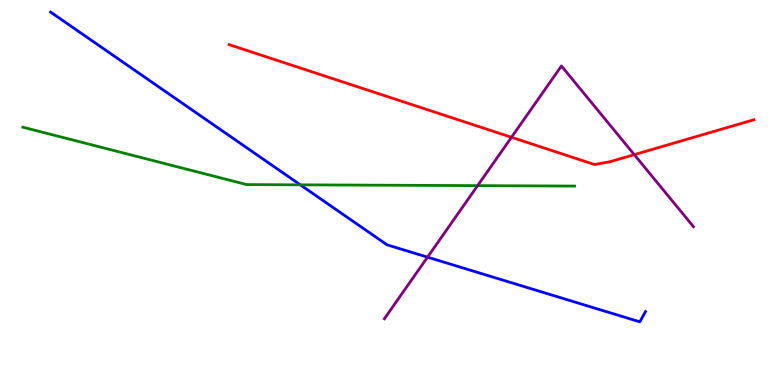[{'lines': ['blue', 'red'], 'intersections': []}, {'lines': ['green', 'red'], 'intersections': []}, {'lines': ['purple', 'red'], 'intersections': [{'x': 6.6, 'y': 6.43}, {'x': 8.18, 'y': 5.98}]}, {'lines': ['blue', 'green'], 'intersections': [{'x': 3.88, 'y': 5.2}]}, {'lines': ['blue', 'purple'], 'intersections': [{'x': 5.52, 'y': 3.32}]}, {'lines': ['green', 'purple'], 'intersections': [{'x': 6.16, 'y': 5.18}]}]